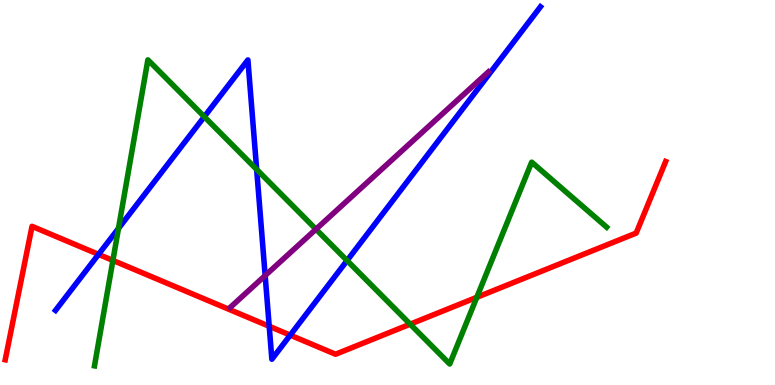[{'lines': ['blue', 'red'], 'intersections': [{'x': 1.27, 'y': 3.39}, {'x': 3.47, 'y': 1.52}, {'x': 3.74, 'y': 1.3}]}, {'lines': ['green', 'red'], 'intersections': [{'x': 1.46, 'y': 3.24}, {'x': 5.29, 'y': 1.58}, {'x': 6.15, 'y': 2.28}]}, {'lines': ['purple', 'red'], 'intersections': []}, {'lines': ['blue', 'green'], 'intersections': [{'x': 1.53, 'y': 4.07}, {'x': 2.64, 'y': 6.97}, {'x': 3.31, 'y': 5.6}, {'x': 4.48, 'y': 3.23}]}, {'lines': ['blue', 'purple'], 'intersections': [{'x': 3.42, 'y': 2.84}]}, {'lines': ['green', 'purple'], 'intersections': [{'x': 4.08, 'y': 4.05}]}]